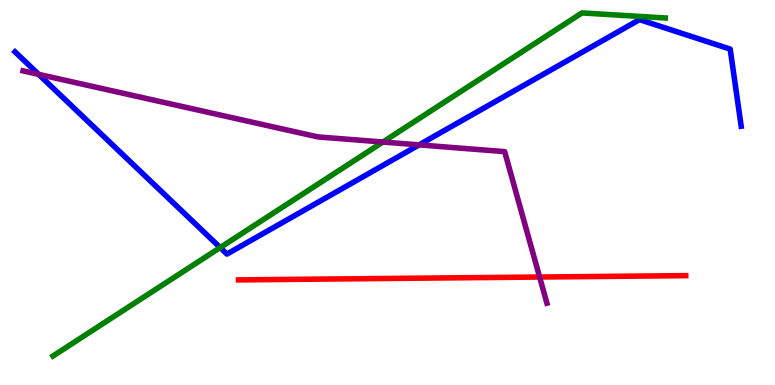[{'lines': ['blue', 'red'], 'intersections': []}, {'lines': ['green', 'red'], 'intersections': []}, {'lines': ['purple', 'red'], 'intersections': [{'x': 6.96, 'y': 2.8}]}, {'lines': ['blue', 'green'], 'intersections': [{'x': 2.84, 'y': 3.57}]}, {'lines': ['blue', 'purple'], 'intersections': [{'x': 0.498, 'y': 8.07}, {'x': 5.41, 'y': 6.24}]}, {'lines': ['green', 'purple'], 'intersections': [{'x': 4.94, 'y': 6.31}]}]